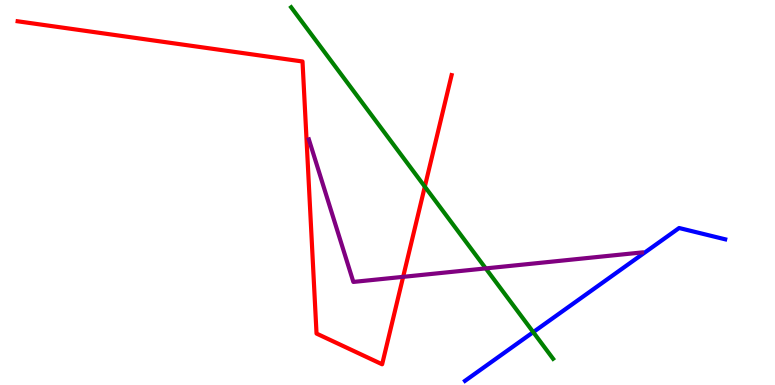[{'lines': ['blue', 'red'], 'intersections': []}, {'lines': ['green', 'red'], 'intersections': [{'x': 5.48, 'y': 5.15}]}, {'lines': ['purple', 'red'], 'intersections': [{'x': 5.2, 'y': 2.81}]}, {'lines': ['blue', 'green'], 'intersections': [{'x': 6.88, 'y': 1.37}]}, {'lines': ['blue', 'purple'], 'intersections': []}, {'lines': ['green', 'purple'], 'intersections': [{'x': 6.27, 'y': 3.03}]}]